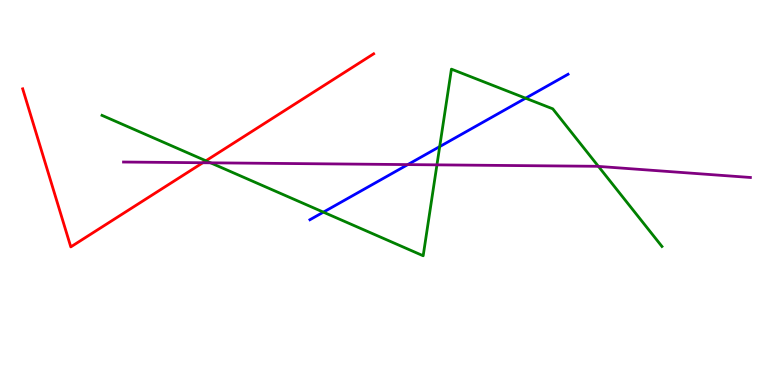[{'lines': ['blue', 'red'], 'intersections': []}, {'lines': ['green', 'red'], 'intersections': [{'x': 2.66, 'y': 5.82}]}, {'lines': ['purple', 'red'], 'intersections': [{'x': 2.62, 'y': 5.77}]}, {'lines': ['blue', 'green'], 'intersections': [{'x': 4.17, 'y': 4.49}, {'x': 5.67, 'y': 6.19}, {'x': 6.78, 'y': 7.45}]}, {'lines': ['blue', 'purple'], 'intersections': [{'x': 5.26, 'y': 5.72}]}, {'lines': ['green', 'purple'], 'intersections': [{'x': 2.72, 'y': 5.77}, {'x': 5.64, 'y': 5.72}, {'x': 7.72, 'y': 5.68}]}]